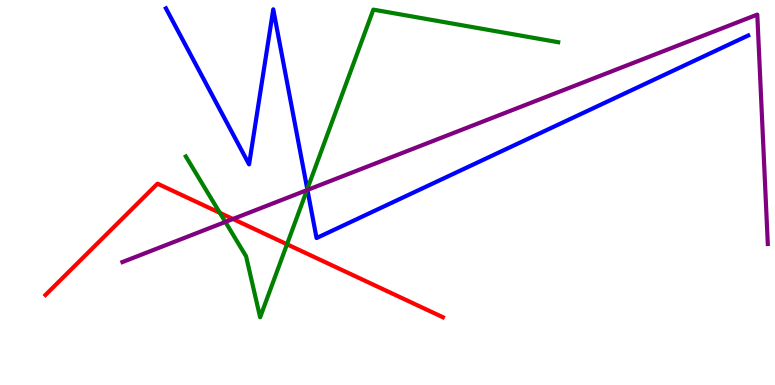[{'lines': ['blue', 'red'], 'intersections': []}, {'lines': ['green', 'red'], 'intersections': [{'x': 2.84, 'y': 4.47}, {'x': 3.7, 'y': 3.66}]}, {'lines': ['purple', 'red'], 'intersections': [{'x': 3.01, 'y': 4.31}]}, {'lines': ['blue', 'green'], 'intersections': [{'x': 3.97, 'y': 5.09}]}, {'lines': ['blue', 'purple'], 'intersections': [{'x': 3.97, 'y': 5.07}]}, {'lines': ['green', 'purple'], 'intersections': [{'x': 2.91, 'y': 4.24}, {'x': 3.96, 'y': 5.06}]}]